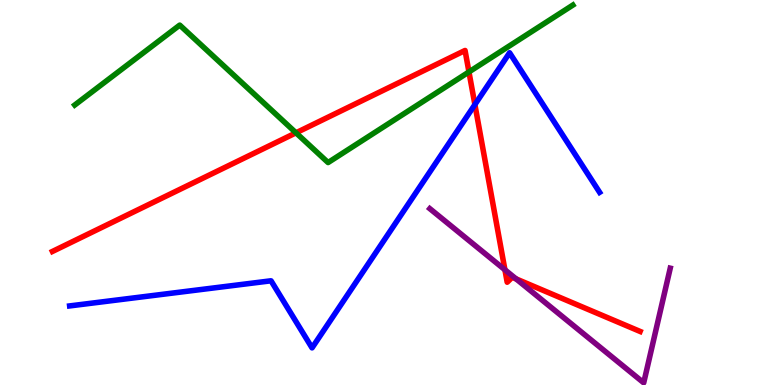[{'lines': ['blue', 'red'], 'intersections': [{'x': 6.13, 'y': 7.28}]}, {'lines': ['green', 'red'], 'intersections': [{'x': 3.82, 'y': 6.55}, {'x': 6.05, 'y': 8.13}]}, {'lines': ['purple', 'red'], 'intersections': [{'x': 6.52, 'y': 2.99}, {'x': 6.66, 'y': 2.76}]}, {'lines': ['blue', 'green'], 'intersections': []}, {'lines': ['blue', 'purple'], 'intersections': []}, {'lines': ['green', 'purple'], 'intersections': []}]